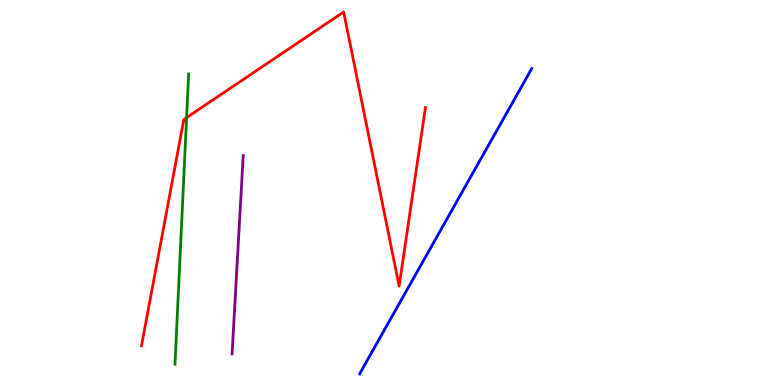[{'lines': ['blue', 'red'], 'intersections': []}, {'lines': ['green', 'red'], 'intersections': [{'x': 2.41, 'y': 6.94}]}, {'lines': ['purple', 'red'], 'intersections': []}, {'lines': ['blue', 'green'], 'intersections': []}, {'lines': ['blue', 'purple'], 'intersections': []}, {'lines': ['green', 'purple'], 'intersections': []}]